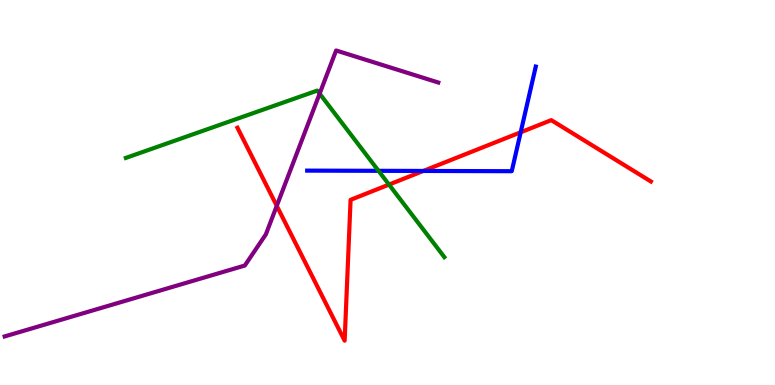[{'lines': ['blue', 'red'], 'intersections': [{'x': 5.46, 'y': 5.56}, {'x': 6.72, 'y': 6.56}]}, {'lines': ['green', 'red'], 'intersections': [{'x': 5.02, 'y': 5.21}]}, {'lines': ['purple', 'red'], 'intersections': [{'x': 3.57, 'y': 4.65}]}, {'lines': ['blue', 'green'], 'intersections': [{'x': 4.88, 'y': 5.56}]}, {'lines': ['blue', 'purple'], 'intersections': []}, {'lines': ['green', 'purple'], 'intersections': [{'x': 4.12, 'y': 7.57}]}]